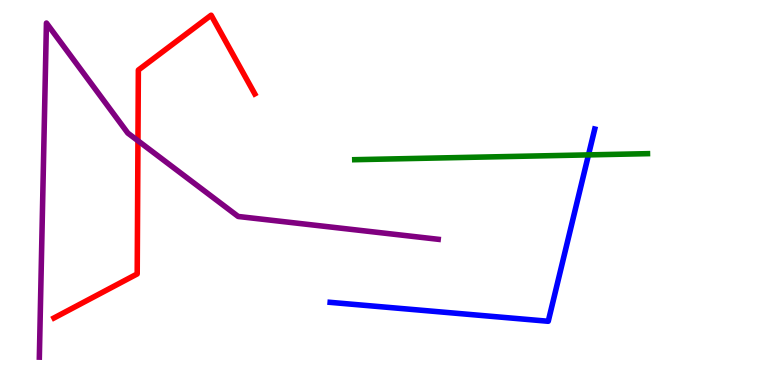[{'lines': ['blue', 'red'], 'intersections': []}, {'lines': ['green', 'red'], 'intersections': []}, {'lines': ['purple', 'red'], 'intersections': [{'x': 1.78, 'y': 6.34}]}, {'lines': ['blue', 'green'], 'intersections': [{'x': 7.59, 'y': 5.98}]}, {'lines': ['blue', 'purple'], 'intersections': []}, {'lines': ['green', 'purple'], 'intersections': []}]